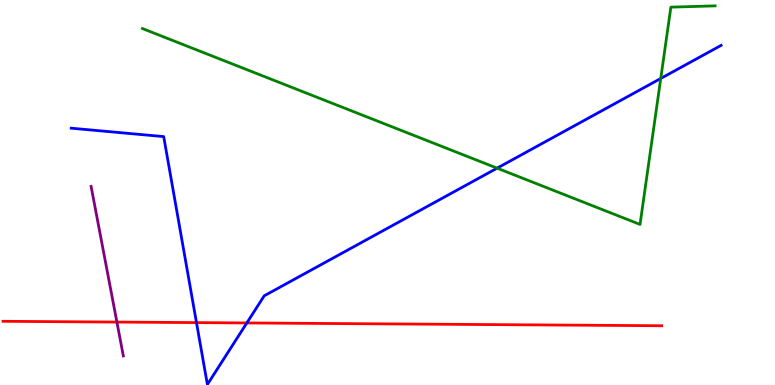[{'lines': ['blue', 'red'], 'intersections': [{'x': 2.54, 'y': 1.62}, {'x': 3.18, 'y': 1.61}]}, {'lines': ['green', 'red'], 'intersections': []}, {'lines': ['purple', 'red'], 'intersections': [{'x': 1.51, 'y': 1.63}]}, {'lines': ['blue', 'green'], 'intersections': [{'x': 6.41, 'y': 5.63}, {'x': 8.53, 'y': 7.96}]}, {'lines': ['blue', 'purple'], 'intersections': []}, {'lines': ['green', 'purple'], 'intersections': []}]